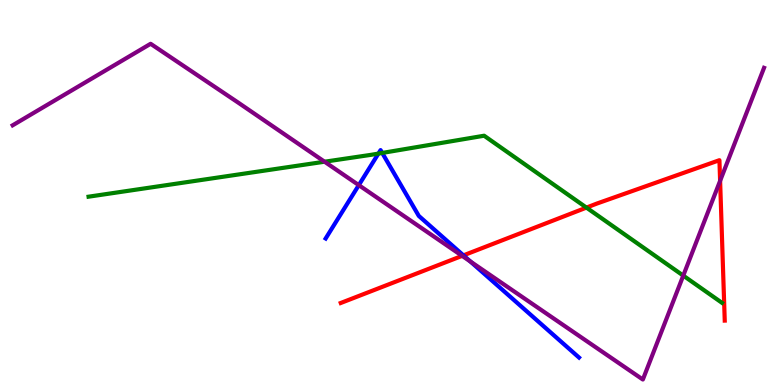[{'lines': ['blue', 'red'], 'intersections': [{'x': 5.98, 'y': 3.37}]}, {'lines': ['green', 'red'], 'intersections': [{'x': 7.57, 'y': 4.61}]}, {'lines': ['purple', 'red'], 'intersections': [{'x': 5.96, 'y': 3.35}, {'x': 9.29, 'y': 5.3}]}, {'lines': ['blue', 'green'], 'intersections': [{'x': 4.88, 'y': 6.01}, {'x': 4.93, 'y': 6.03}]}, {'lines': ['blue', 'purple'], 'intersections': [{'x': 4.63, 'y': 5.19}, {'x': 6.07, 'y': 3.21}]}, {'lines': ['green', 'purple'], 'intersections': [{'x': 4.19, 'y': 5.8}, {'x': 8.82, 'y': 2.84}]}]